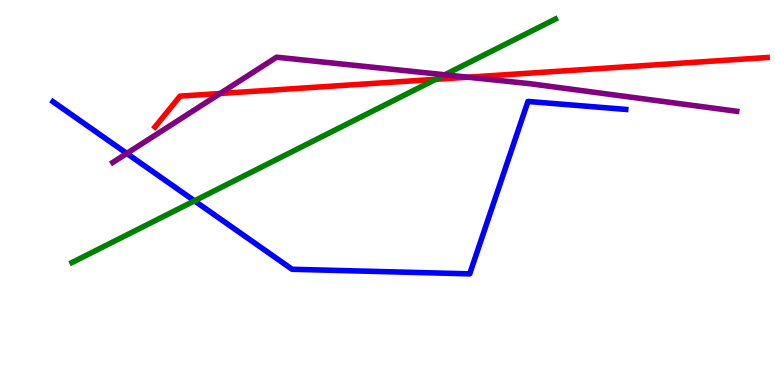[{'lines': ['blue', 'red'], 'intersections': []}, {'lines': ['green', 'red'], 'intersections': [{'x': 5.62, 'y': 7.94}]}, {'lines': ['purple', 'red'], 'intersections': [{'x': 2.84, 'y': 7.57}, {'x': 6.04, 'y': 7.99}]}, {'lines': ['blue', 'green'], 'intersections': [{'x': 2.51, 'y': 4.78}]}, {'lines': ['blue', 'purple'], 'intersections': [{'x': 1.64, 'y': 6.02}]}, {'lines': ['green', 'purple'], 'intersections': [{'x': 5.74, 'y': 8.06}]}]